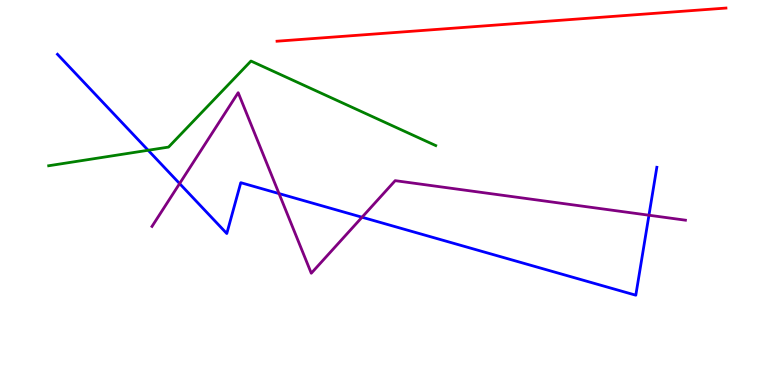[{'lines': ['blue', 'red'], 'intersections': []}, {'lines': ['green', 'red'], 'intersections': []}, {'lines': ['purple', 'red'], 'intersections': []}, {'lines': ['blue', 'green'], 'intersections': [{'x': 1.91, 'y': 6.1}]}, {'lines': ['blue', 'purple'], 'intersections': [{'x': 2.32, 'y': 5.23}, {'x': 3.6, 'y': 4.97}, {'x': 4.67, 'y': 4.36}, {'x': 8.37, 'y': 4.41}]}, {'lines': ['green', 'purple'], 'intersections': []}]